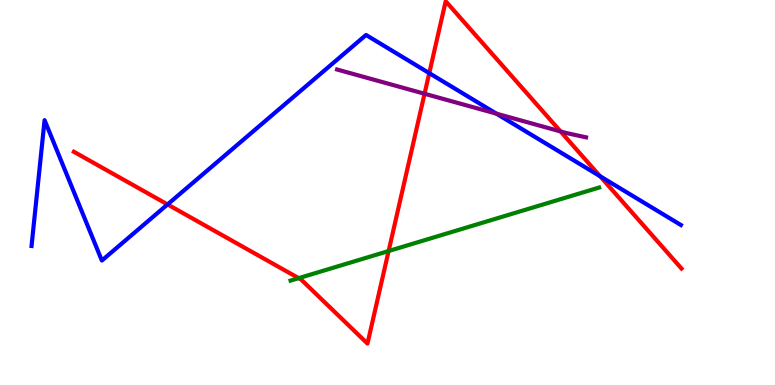[{'lines': ['blue', 'red'], 'intersections': [{'x': 2.16, 'y': 4.69}, {'x': 5.54, 'y': 8.1}, {'x': 7.74, 'y': 5.42}]}, {'lines': ['green', 'red'], 'intersections': [{'x': 3.85, 'y': 2.78}, {'x': 5.01, 'y': 3.48}]}, {'lines': ['purple', 'red'], 'intersections': [{'x': 5.48, 'y': 7.56}, {'x': 7.23, 'y': 6.59}]}, {'lines': ['blue', 'green'], 'intersections': []}, {'lines': ['blue', 'purple'], 'intersections': [{'x': 6.41, 'y': 7.05}]}, {'lines': ['green', 'purple'], 'intersections': []}]